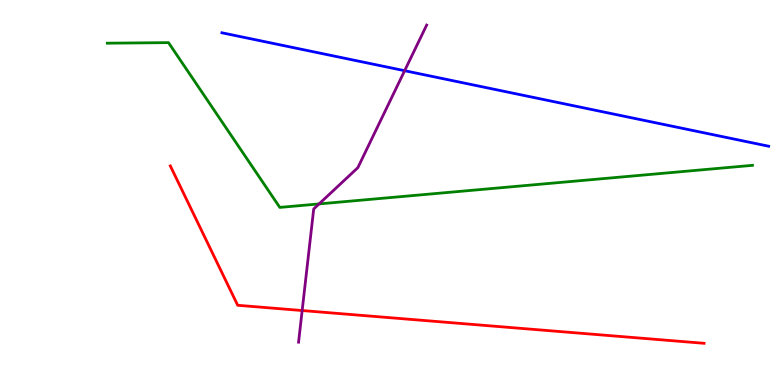[{'lines': ['blue', 'red'], 'intersections': []}, {'lines': ['green', 'red'], 'intersections': []}, {'lines': ['purple', 'red'], 'intersections': [{'x': 3.9, 'y': 1.93}]}, {'lines': ['blue', 'green'], 'intersections': []}, {'lines': ['blue', 'purple'], 'intersections': [{'x': 5.22, 'y': 8.16}]}, {'lines': ['green', 'purple'], 'intersections': [{'x': 4.12, 'y': 4.7}]}]